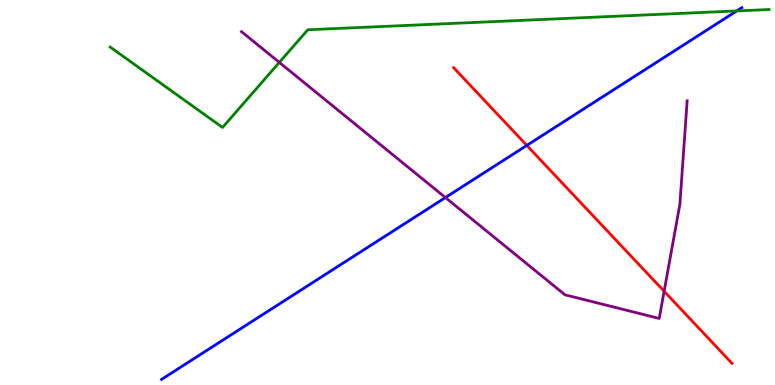[{'lines': ['blue', 'red'], 'intersections': [{'x': 6.8, 'y': 6.22}]}, {'lines': ['green', 'red'], 'intersections': []}, {'lines': ['purple', 'red'], 'intersections': [{'x': 8.57, 'y': 2.43}]}, {'lines': ['blue', 'green'], 'intersections': [{'x': 9.51, 'y': 9.72}]}, {'lines': ['blue', 'purple'], 'intersections': [{'x': 5.75, 'y': 4.87}]}, {'lines': ['green', 'purple'], 'intersections': [{'x': 3.6, 'y': 8.38}]}]